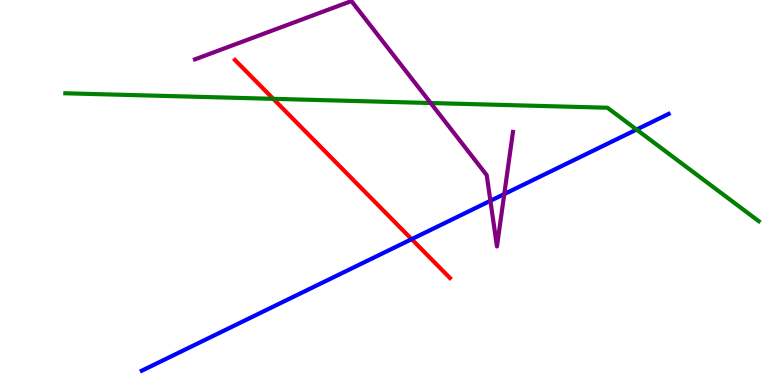[{'lines': ['blue', 'red'], 'intersections': [{'x': 5.31, 'y': 3.79}]}, {'lines': ['green', 'red'], 'intersections': [{'x': 3.53, 'y': 7.43}]}, {'lines': ['purple', 'red'], 'intersections': []}, {'lines': ['blue', 'green'], 'intersections': [{'x': 8.21, 'y': 6.63}]}, {'lines': ['blue', 'purple'], 'intersections': [{'x': 6.33, 'y': 4.78}, {'x': 6.51, 'y': 4.96}]}, {'lines': ['green', 'purple'], 'intersections': [{'x': 5.56, 'y': 7.32}]}]